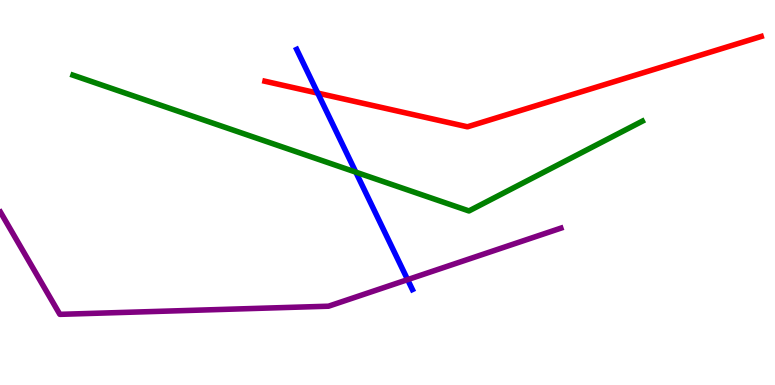[{'lines': ['blue', 'red'], 'intersections': [{'x': 4.1, 'y': 7.58}]}, {'lines': ['green', 'red'], 'intersections': []}, {'lines': ['purple', 'red'], 'intersections': []}, {'lines': ['blue', 'green'], 'intersections': [{'x': 4.59, 'y': 5.53}]}, {'lines': ['blue', 'purple'], 'intersections': [{'x': 5.26, 'y': 2.74}]}, {'lines': ['green', 'purple'], 'intersections': []}]